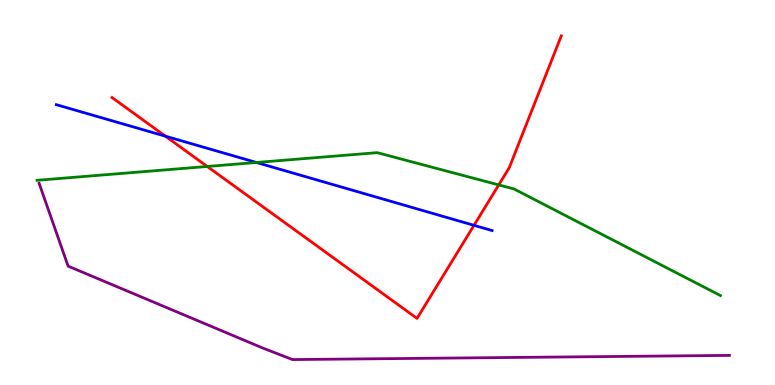[{'lines': ['blue', 'red'], 'intersections': [{'x': 2.13, 'y': 6.46}, {'x': 6.12, 'y': 4.15}]}, {'lines': ['green', 'red'], 'intersections': [{'x': 2.67, 'y': 5.68}, {'x': 6.44, 'y': 5.2}]}, {'lines': ['purple', 'red'], 'intersections': []}, {'lines': ['blue', 'green'], 'intersections': [{'x': 3.31, 'y': 5.78}]}, {'lines': ['blue', 'purple'], 'intersections': []}, {'lines': ['green', 'purple'], 'intersections': []}]